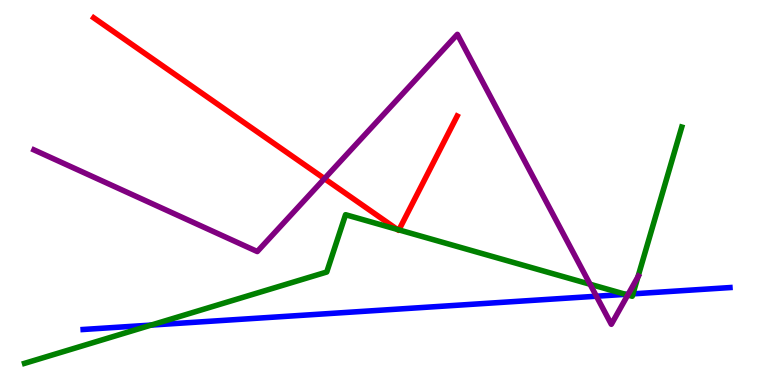[{'lines': ['blue', 'red'], 'intersections': []}, {'lines': ['green', 'red'], 'intersections': [{'x': 5.13, 'y': 4.04}, {'x': 5.15, 'y': 4.03}]}, {'lines': ['purple', 'red'], 'intersections': [{'x': 4.19, 'y': 5.36}]}, {'lines': ['blue', 'green'], 'intersections': [{'x': 1.95, 'y': 1.56}, {'x': 8.07, 'y': 2.35}, {'x': 8.17, 'y': 2.37}]}, {'lines': ['blue', 'purple'], 'intersections': [{'x': 7.7, 'y': 2.31}, {'x': 8.11, 'y': 2.36}]}, {'lines': ['green', 'purple'], 'intersections': [{'x': 7.61, 'y': 2.62}, {'x': 8.1, 'y': 2.34}, {'x': 8.23, 'y': 2.81}]}]